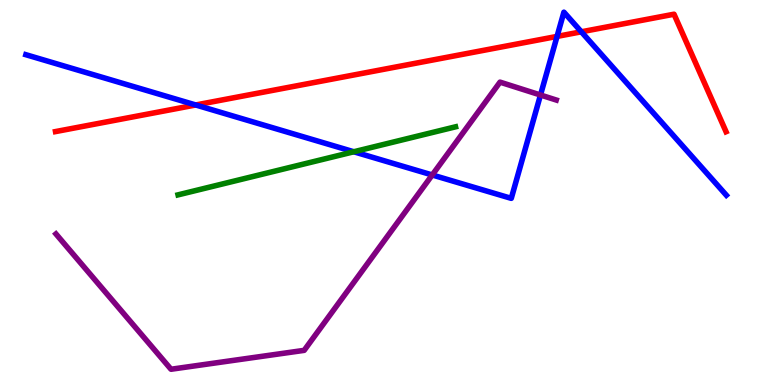[{'lines': ['blue', 'red'], 'intersections': [{'x': 2.53, 'y': 7.27}, {'x': 7.19, 'y': 9.05}, {'x': 7.5, 'y': 9.17}]}, {'lines': ['green', 'red'], 'intersections': []}, {'lines': ['purple', 'red'], 'intersections': []}, {'lines': ['blue', 'green'], 'intersections': [{'x': 4.57, 'y': 6.06}]}, {'lines': ['blue', 'purple'], 'intersections': [{'x': 5.58, 'y': 5.46}, {'x': 6.97, 'y': 7.53}]}, {'lines': ['green', 'purple'], 'intersections': []}]